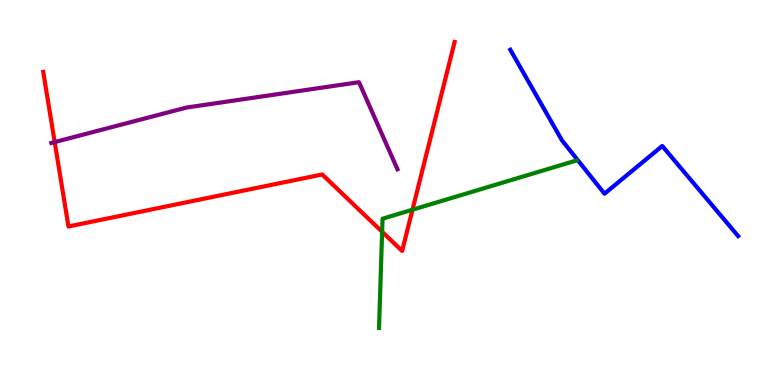[{'lines': ['blue', 'red'], 'intersections': []}, {'lines': ['green', 'red'], 'intersections': [{'x': 4.93, 'y': 3.98}, {'x': 5.32, 'y': 4.55}]}, {'lines': ['purple', 'red'], 'intersections': [{'x': 0.706, 'y': 6.31}]}, {'lines': ['blue', 'green'], 'intersections': []}, {'lines': ['blue', 'purple'], 'intersections': []}, {'lines': ['green', 'purple'], 'intersections': []}]